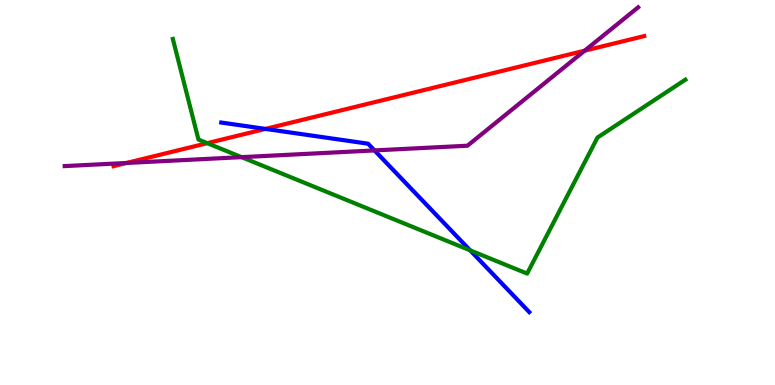[{'lines': ['blue', 'red'], 'intersections': [{'x': 3.43, 'y': 6.65}]}, {'lines': ['green', 'red'], 'intersections': [{'x': 2.67, 'y': 6.28}]}, {'lines': ['purple', 'red'], 'intersections': [{'x': 1.63, 'y': 5.77}, {'x': 7.54, 'y': 8.68}]}, {'lines': ['blue', 'green'], 'intersections': [{'x': 6.07, 'y': 3.5}]}, {'lines': ['blue', 'purple'], 'intersections': [{'x': 4.83, 'y': 6.09}]}, {'lines': ['green', 'purple'], 'intersections': [{'x': 3.12, 'y': 5.92}]}]